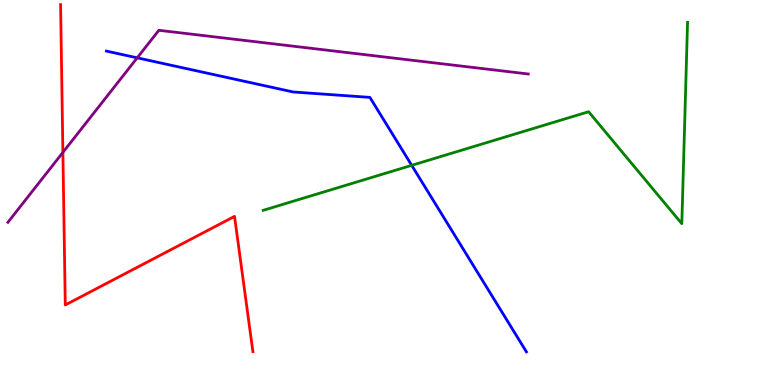[{'lines': ['blue', 'red'], 'intersections': []}, {'lines': ['green', 'red'], 'intersections': []}, {'lines': ['purple', 'red'], 'intersections': [{'x': 0.812, 'y': 6.04}]}, {'lines': ['blue', 'green'], 'intersections': [{'x': 5.31, 'y': 5.71}]}, {'lines': ['blue', 'purple'], 'intersections': [{'x': 1.77, 'y': 8.5}]}, {'lines': ['green', 'purple'], 'intersections': []}]